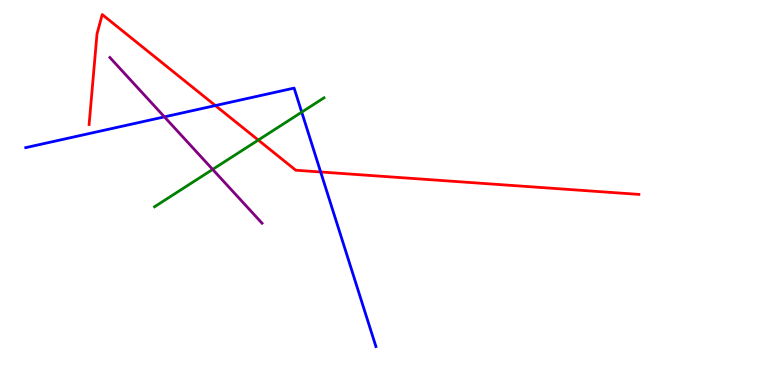[{'lines': ['blue', 'red'], 'intersections': [{'x': 2.78, 'y': 7.26}, {'x': 4.14, 'y': 5.53}]}, {'lines': ['green', 'red'], 'intersections': [{'x': 3.33, 'y': 6.36}]}, {'lines': ['purple', 'red'], 'intersections': []}, {'lines': ['blue', 'green'], 'intersections': [{'x': 3.89, 'y': 7.09}]}, {'lines': ['blue', 'purple'], 'intersections': [{'x': 2.12, 'y': 6.96}]}, {'lines': ['green', 'purple'], 'intersections': [{'x': 2.74, 'y': 5.6}]}]